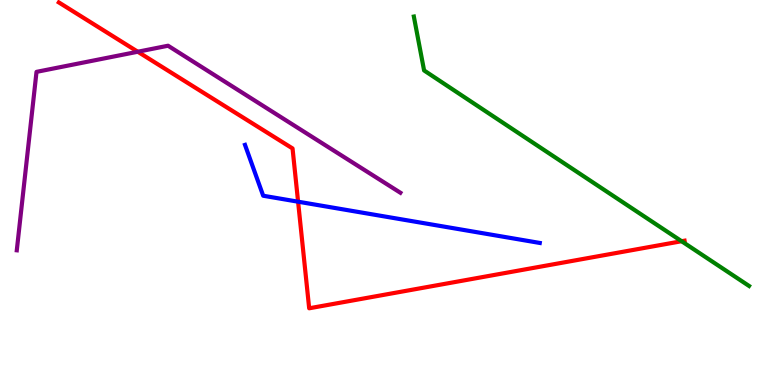[{'lines': ['blue', 'red'], 'intersections': [{'x': 3.85, 'y': 4.76}]}, {'lines': ['green', 'red'], 'intersections': [{'x': 8.79, 'y': 3.73}]}, {'lines': ['purple', 'red'], 'intersections': [{'x': 1.78, 'y': 8.66}]}, {'lines': ['blue', 'green'], 'intersections': []}, {'lines': ['blue', 'purple'], 'intersections': []}, {'lines': ['green', 'purple'], 'intersections': []}]